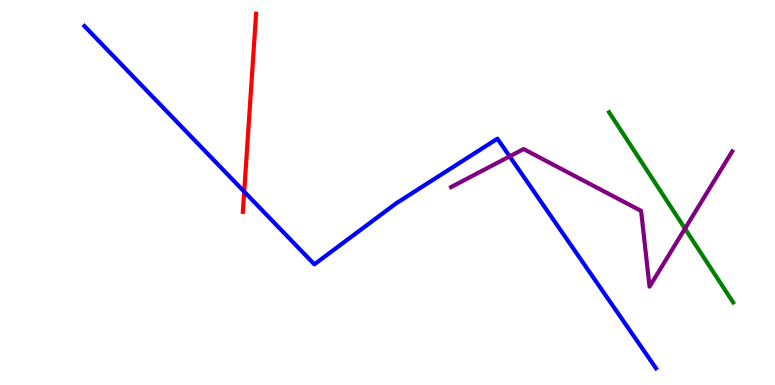[{'lines': ['blue', 'red'], 'intersections': [{'x': 3.15, 'y': 5.02}]}, {'lines': ['green', 'red'], 'intersections': []}, {'lines': ['purple', 'red'], 'intersections': []}, {'lines': ['blue', 'green'], 'intersections': []}, {'lines': ['blue', 'purple'], 'intersections': [{'x': 6.58, 'y': 5.94}]}, {'lines': ['green', 'purple'], 'intersections': [{'x': 8.84, 'y': 4.06}]}]